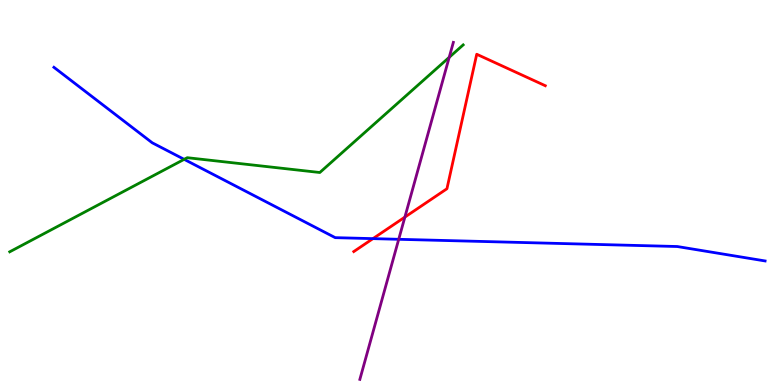[{'lines': ['blue', 'red'], 'intersections': [{'x': 4.81, 'y': 3.8}]}, {'lines': ['green', 'red'], 'intersections': []}, {'lines': ['purple', 'red'], 'intersections': [{'x': 5.22, 'y': 4.36}]}, {'lines': ['blue', 'green'], 'intersections': [{'x': 2.38, 'y': 5.86}]}, {'lines': ['blue', 'purple'], 'intersections': [{'x': 5.14, 'y': 3.78}]}, {'lines': ['green', 'purple'], 'intersections': [{'x': 5.8, 'y': 8.51}]}]